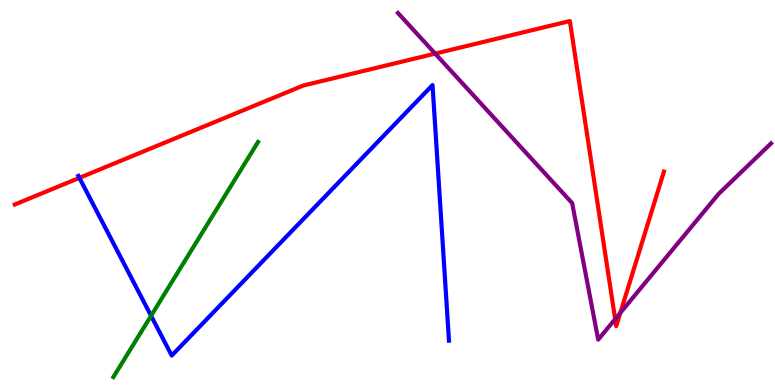[{'lines': ['blue', 'red'], 'intersections': [{'x': 1.02, 'y': 5.38}]}, {'lines': ['green', 'red'], 'intersections': []}, {'lines': ['purple', 'red'], 'intersections': [{'x': 5.62, 'y': 8.61}, {'x': 7.94, 'y': 1.71}, {'x': 8.0, 'y': 1.87}]}, {'lines': ['blue', 'green'], 'intersections': [{'x': 1.95, 'y': 1.8}]}, {'lines': ['blue', 'purple'], 'intersections': []}, {'lines': ['green', 'purple'], 'intersections': []}]